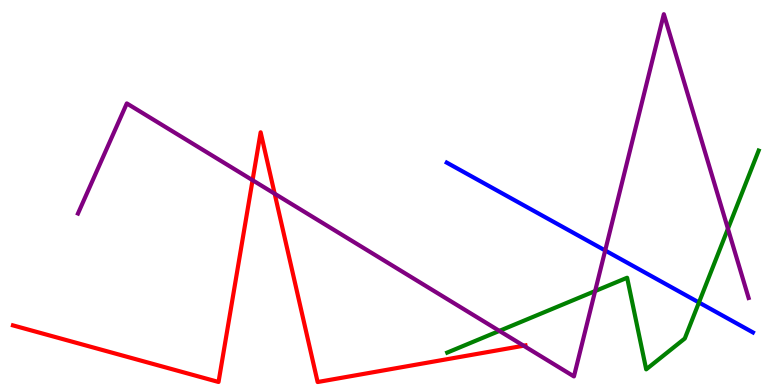[{'lines': ['blue', 'red'], 'intersections': []}, {'lines': ['green', 'red'], 'intersections': []}, {'lines': ['purple', 'red'], 'intersections': [{'x': 3.26, 'y': 5.32}, {'x': 3.54, 'y': 4.97}, {'x': 6.76, 'y': 1.02}]}, {'lines': ['blue', 'green'], 'intersections': [{'x': 9.02, 'y': 2.14}]}, {'lines': ['blue', 'purple'], 'intersections': [{'x': 7.81, 'y': 3.49}]}, {'lines': ['green', 'purple'], 'intersections': [{'x': 6.44, 'y': 1.41}, {'x': 7.68, 'y': 2.44}, {'x': 9.39, 'y': 4.06}]}]